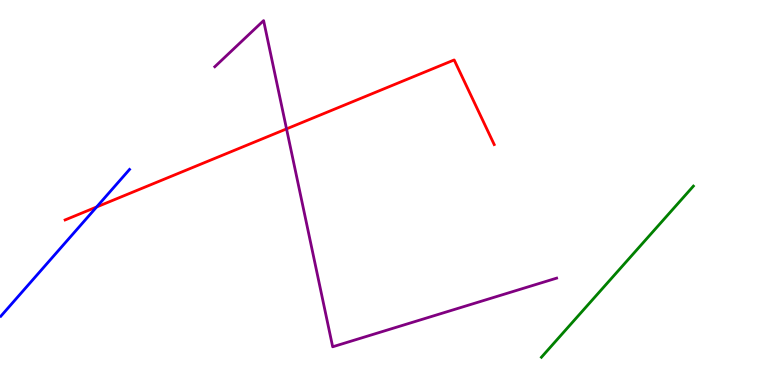[{'lines': ['blue', 'red'], 'intersections': [{'x': 1.25, 'y': 4.62}]}, {'lines': ['green', 'red'], 'intersections': []}, {'lines': ['purple', 'red'], 'intersections': [{'x': 3.7, 'y': 6.65}]}, {'lines': ['blue', 'green'], 'intersections': []}, {'lines': ['blue', 'purple'], 'intersections': []}, {'lines': ['green', 'purple'], 'intersections': []}]